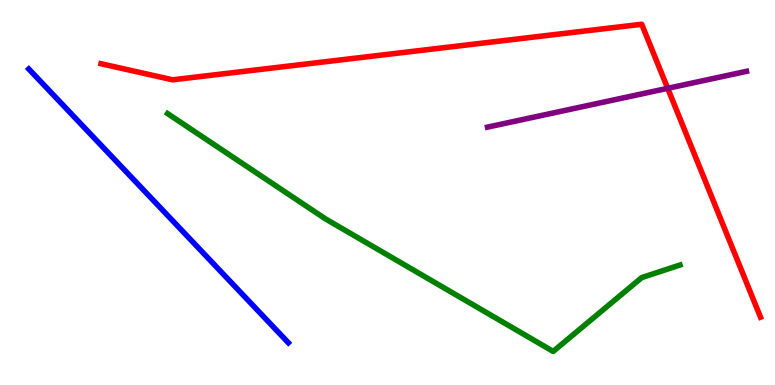[{'lines': ['blue', 'red'], 'intersections': []}, {'lines': ['green', 'red'], 'intersections': []}, {'lines': ['purple', 'red'], 'intersections': [{'x': 8.62, 'y': 7.71}]}, {'lines': ['blue', 'green'], 'intersections': []}, {'lines': ['blue', 'purple'], 'intersections': []}, {'lines': ['green', 'purple'], 'intersections': []}]